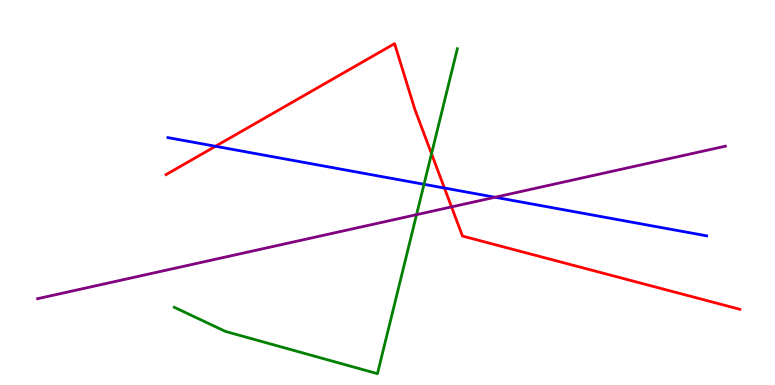[{'lines': ['blue', 'red'], 'intersections': [{'x': 2.78, 'y': 6.2}, {'x': 5.73, 'y': 5.12}]}, {'lines': ['green', 'red'], 'intersections': [{'x': 5.57, 'y': 6.01}]}, {'lines': ['purple', 'red'], 'intersections': [{'x': 5.83, 'y': 4.63}]}, {'lines': ['blue', 'green'], 'intersections': [{'x': 5.47, 'y': 5.21}]}, {'lines': ['blue', 'purple'], 'intersections': [{'x': 6.39, 'y': 4.88}]}, {'lines': ['green', 'purple'], 'intersections': [{'x': 5.37, 'y': 4.42}]}]